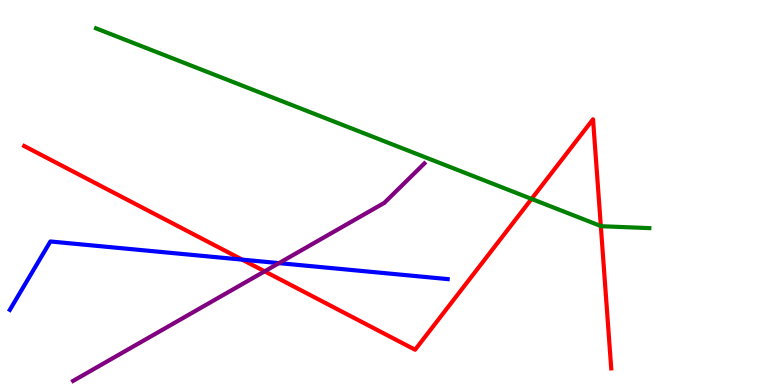[{'lines': ['blue', 'red'], 'intersections': [{'x': 3.13, 'y': 3.26}]}, {'lines': ['green', 'red'], 'intersections': [{'x': 6.86, 'y': 4.83}, {'x': 7.75, 'y': 4.13}]}, {'lines': ['purple', 'red'], 'intersections': [{'x': 3.41, 'y': 2.95}]}, {'lines': ['blue', 'green'], 'intersections': []}, {'lines': ['blue', 'purple'], 'intersections': [{'x': 3.6, 'y': 3.17}]}, {'lines': ['green', 'purple'], 'intersections': []}]